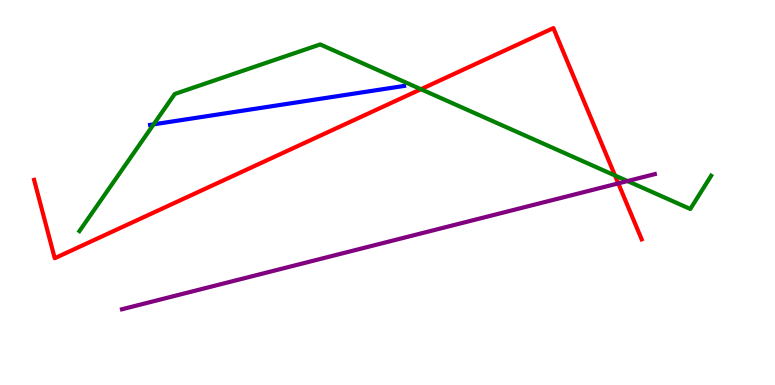[{'lines': ['blue', 'red'], 'intersections': []}, {'lines': ['green', 'red'], 'intersections': [{'x': 5.43, 'y': 7.68}, {'x': 7.94, 'y': 5.44}]}, {'lines': ['purple', 'red'], 'intersections': [{'x': 7.98, 'y': 5.24}]}, {'lines': ['blue', 'green'], 'intersections': [{'x': 1.98, 'y': 6.77}]}, {'lines': ['blue', 'purple'], 'intersections': []}, {'lines': ['green', 'purple'], 'intersections': [{'x': 8.1, 'y': 5.3}]}]